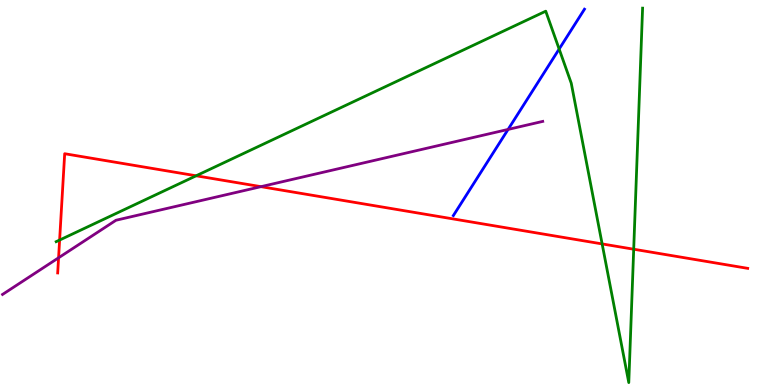[{'lines': ['blue', 'red'], 'intersections': []}, {'lines': ['green', 'red'], 'intersections': [{'x': 0.769, 'y': 3.76}, {'x': 2.53, 'y': 5.43}, {'x': 7.77, 'y': 3.66}, {'x': 8.18, 'y': 3.53}]}, {'lines': ['purple', 'red'], 'intersections': [{'x': 0.756, 'y': 3.3}, {'x': 3.37, 'y': 5.15}]}, {'lines': ['blue', 'green'], 'intersections': [{'x': 7.21, 'y': 8.73}]}, {'lines': ['blue', 'purple'], 'intersections': [{'x': 6.56, 'y': 6.64}]}, {'lines': ['green', 'purple'], 'intersections': []}]